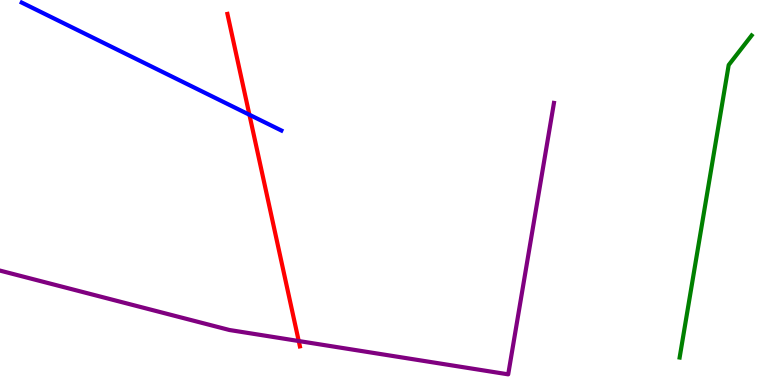[{'lines': ['blue', 'red'], 'intersections': [{'x': 3.22, 'y': 7.02}]}, {'lines': ['green', 'red'], 'intersections': []}, {'lines': ['purple', 'red'], 'intersections': [{'x': 3.85, 'y': 1.14}]}, {'lines': ['blue', 'green'], 'intersections': []}, {'lines': ['blue', 'purple'], 'intersections': []}, {'lines': ['green', 'purple'], 'intersections': []}]